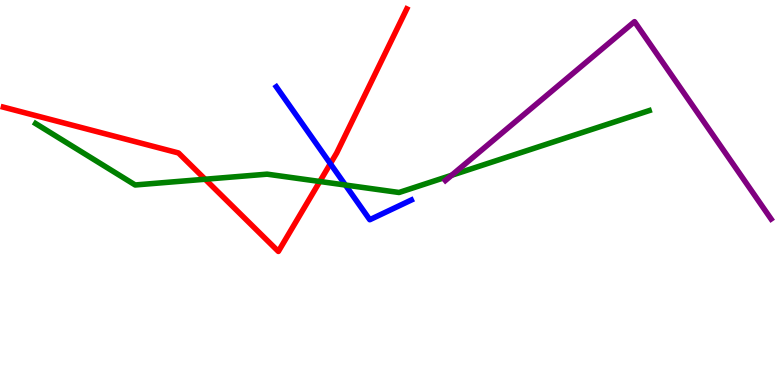[{'lines': ['blue', 'red'], 'intersections': [{'x': 4.26, 'y': 5.75}]}, {'lines': ['green', 'red'], 'intersections': [{'x': 2.65, 'y': 5.34}, {'x': 4.13, 'y': 5.29}]}, {'lines': ['purple', 'red'], 'intersections': []}, {'lines': ['blue', 'green'], 'intersections': [{'x': 4.46, 'y': 5.19}]}, {'lines': ['blue', 'purple'], 'intersections': []}, {'lines': ['green', 'purple'], 'intersections': [{'x': 5.83, 'y': 5.45}]}]